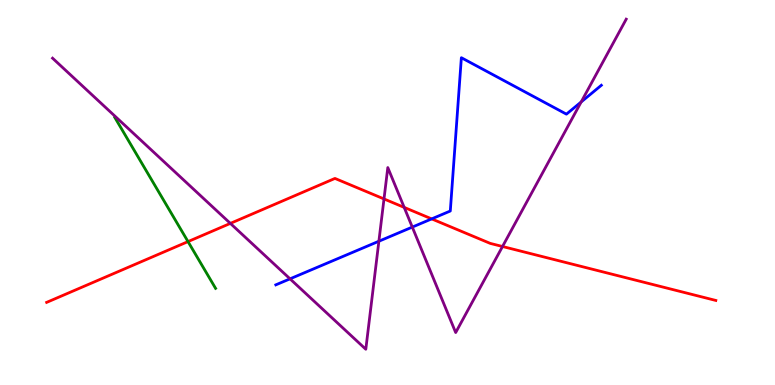[{'lines': ['blue', 'red'], 'intersections': [{'x': 5.57, 'y': 4.31}]}, {'lines': ['green', 'red'], 'intersections': [{'x': 2.43, 'y': 3.72}]}, {'lines': ['purple', 'red'], 'intersections': [{'x': 2.97, 'y': 4.2}, {'x': 4.95, 'y': 4.83}, {'x': 5.22, 'y': 4.61}, {'x': 6.48, 'y': 3.6}]}, {'lines': ['blue', 'green'], 'intersections': []}, {'lines': ['blue', 'purple'], 'intersections': [{'x': 3.74, 'y': 2.76}, {'x': 4.89, 'y': 3.73}, {'x': 5.32, 'y': 4.1}, {'x': 7.5, 'y': 7.35}]}, {'lines': ['green', 'purple'], 'intersections': []}]